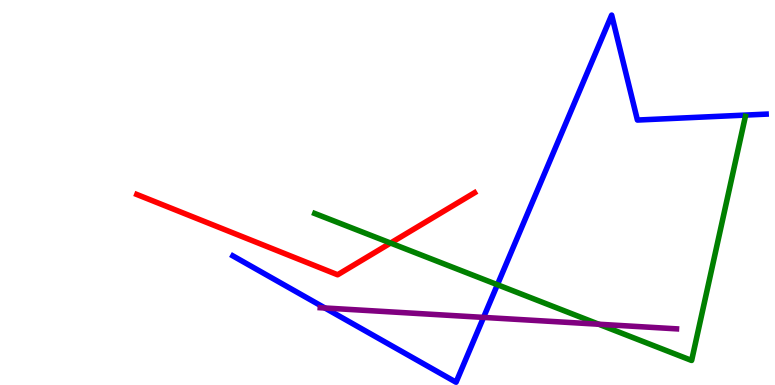[{'lines': ['blue', 'red'], 'intersections': []}, {'lines': ['green', 'red'], 'intersections': [{'x': 5.04, 'y': 3.69}]}, {'lines': ['purple', 'red'], 'intersections': []}, {'lines': ['blue', 'green'], 'intersections': [{'x': 6.42, 'y': 2.6}]}, {'lines': ['blue', 'purple'], 'intersections': [{'x': 4.19, 'y': 2.0}, {'x': 6.24, 'y': 1.76}]}, {'lines': ['green', 'purple'], 'intersections': [{'x': 7.73, 'y': 1.58}]}]